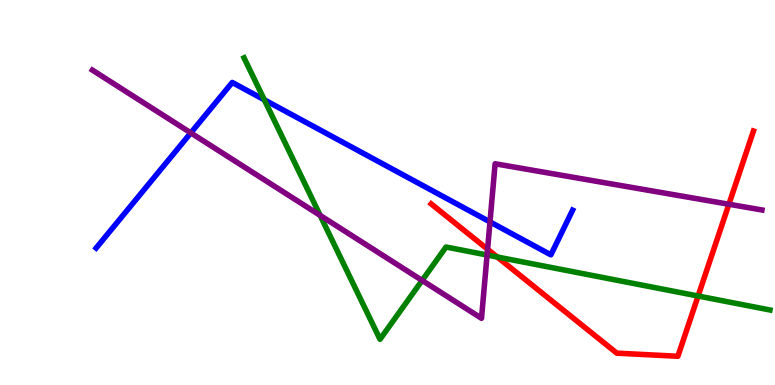[{'lines': ['blue', 'red'], 'intersections': []}, {'lines': ['green', 'red'], 'intersections': [{'x': 6.42, 'y': 3.33}, {'x': 9.01, 'y': 2.31}]}, {'lines': ['purple', 'red'], 'intersections': [{'x': 6.29, 'y': 3.53}, {'x': 9.41, 'y': 4.69}]}, {'lines': ['blue', 'green'], 'intersections': [{'x': 3.41, 'y': 7.41}]}, {'lines': ['blue', 'purple'], 'intersections': [{'x': 2.46, 'y': 6.55}, {'x': 6.32, 'y': 4.24}]}, {'lines': ['green', 'purple'], 'intersections': [{'x': 4.13, 'y': 4.41}, {'x': 5.45, 'y': 2.72}, {'x': 6.28, 'y': 3.38}]}]